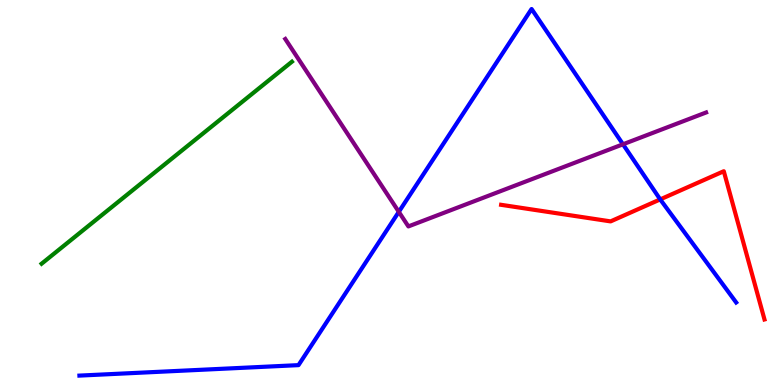[{'lines': ['blue', 'red'], 'intersections': [{'x': 8.52, 'y': 4.82}]}, {'lines': ['green', 'red'], 'intersections': []}, {'lines': ['purple', 'red'], 'intersections': []}, {'lines': ['blue', 'green'], 'intersections': []}, {'lines': ['blue', 'purple'], 'intersections': [{'x': 5.15, 'y': 4.5}, {'x': 8.04, 'y': 6.25}]}, {'lines': ['green', 'purple'], 'intersections': []}]